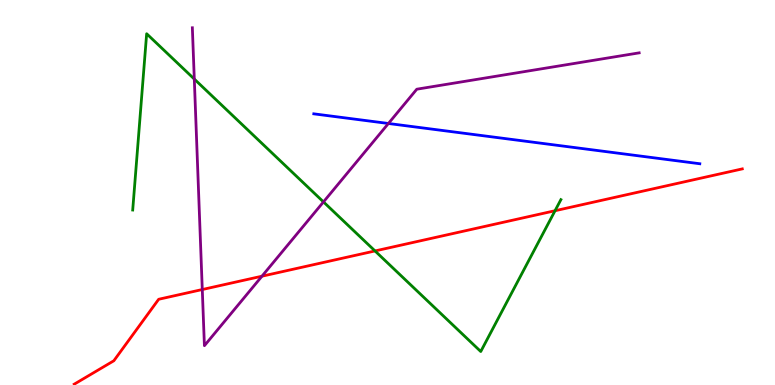[{'lines': ['blue', 'red'], 'intersections': []}, {'lines': ['green', 'red'], 'intersections': [{'x': 4.84, 'y': 3.48}, {'x': 7.16, 'y': 4.53}]}, {'lines': ['purple', 'red'], 'intersections': [{'x': 2.61, 'y': 2.48}, {'x': 3.38, 'y': 2.83}]}, {'lines': ['blue', 'green'], 'intersections': []}, {'lines': ['blue', 'purple'], 'intersections': [{'x': 5.01, 'y': 6.79}]}, {'lines': ['green', 'purple'], 'intersections': [{'x': 2.51, 'y': 7.95}, {'x': 4.17, 'y': 4.76}]}]